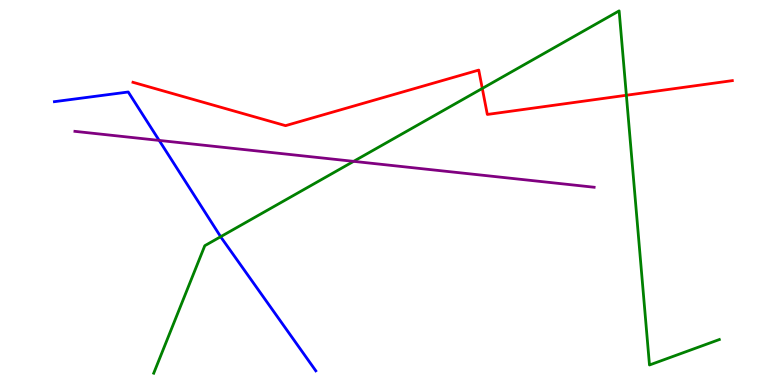[{'lines': ['blue', 'red'], 'intersections': []}, {'lines': ['green', 'red'], 'intersections': [{'x': 6.22, 'y': 7.7}, {'x': 8.08, 'y': 7.53}]}, {'lines': ['purple', 'red'], 'intersections': []}, {'lines': ['blue', 'green'], 'intersections': [{'x': 2.85, 'y': 3.85}]}, {'lines': ['blue', 'purple'], 'intersections': [{'x': 2.05, 'y': 6.35}]}, {'lines': ['green', 'purple'], 'intersections': [{'x': 4.56, 'y': 5.81}]}]